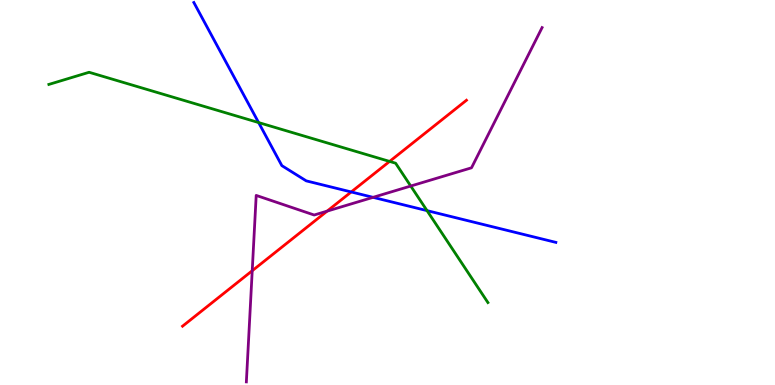[{'lines': ['blue', 'red'], 'intersections': [{'x': 4.53, 'y': 5.01}]}, {'lines': ['green', 'red'], 'intersections': [{'x': 5.03, 'y': 5.81}]}, {'lines': ['purple', 'red'], 'intersections': [{'x': 3.25, 'y': 2.97}, {'x': 4.22, 'y': 4.52}]}, {'lines': ['blue', 'green'], 'intersections': [{'x': 3.34, 'y': 6.82}, {'x': 5.51, 'y': 4.53}]}, {'lines': ['blue', 'purple'], 'intersections': [{'x': 4.81, 'y': 4.87}]}, {'lines': ['green', 'purple'], 'intersections': [{'x': 5.3, 'y': 5.17}]}]